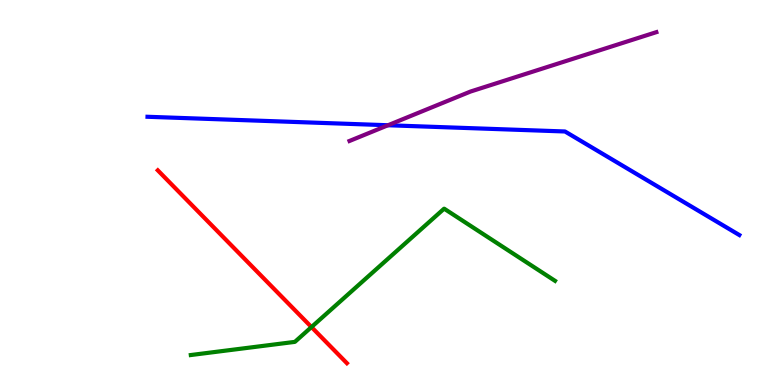[{'lines': ['blue', 'red'], 'intersections': []}, {'lines': ['green', 'red'], 'intersections': [{'x': 4.02, 'y': 1.51}]}, {'lines': ['purple', 'red'], 'intersections': []}, {'lines': ['blue', 'green'], 'intersections': []}, {'lines': ['blue', 'purple'], 'intersections': [{'x': 5.01, 'y': 6.75}]}, {'lines': ['green', 'purple'], 'intersections': []}]